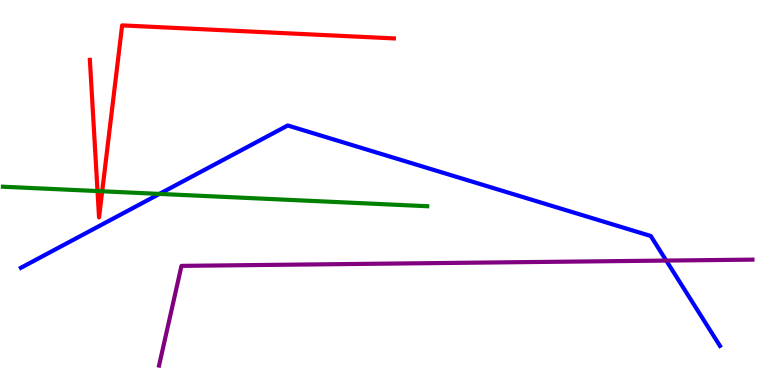[{'lines': ['blue', 'red'], 'intersections': []}, {'lines': ['green', 'red'], 'intersections': [{'x': 1.26, 'y': 5.04}, {'x': 1.32, 'y': 5.03}]}, {'lines': ['purple', 'red'], 'intersections': []}, {'lines': ['blue', 'green'], 'intersections': [{'x': 2.06, 'y': 4.96}]}, {'lines': ['blue', 'purple'], 'intersections': [{'x': 8.6, 'y': 3.23}]}, {'lines': ['green', 'purple'], 'intersections': []}]